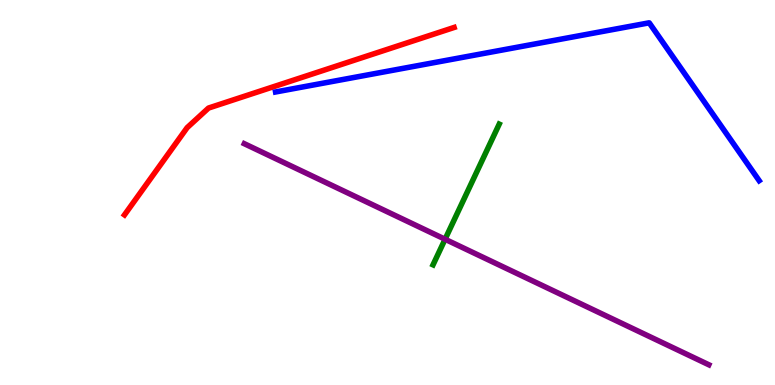[{'lines': ['blue', 'red'], 'intersections': []}, {'lines': ['green', 'red'], 'intersections': []}, {'lines': ['purple', 'red'], 'intersections': []}, {'lines': ['blue', 'green'], 'intersections': []}, {'lines': ['blue', 'purple'], 'intersections': []}, {'lines': ['green', 'purple'], 'intersections': [{'x': 5.74, 'y': 3.79}]}]